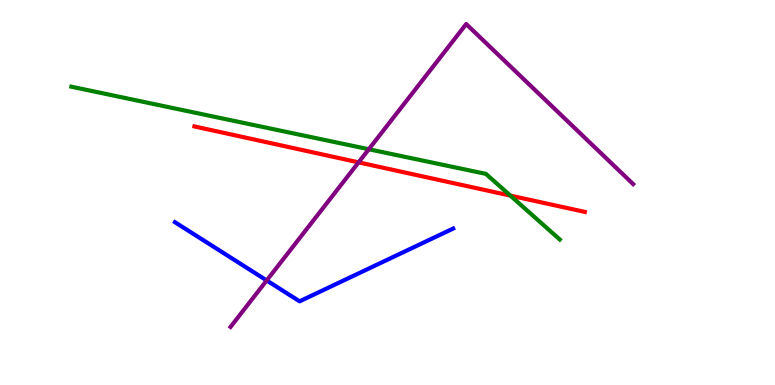[{'lines': ['blue', 'red'], 'intersections': []}, {'lines': ['green', 'red'], 'intersections': [{'x': 6.58, 'y': 4.92}]}, {'lines': ['purple', 'red'], 'intersections': [{'x': 4.63, 'y': 5.78}]}, {'lines': ['blue', 'green'], 'intersections': []}, {'lines': ['blue', 'purple'], 'intersections': [{'x': 3.44, 'y': 2.72}]}, {'lines': ['green', 'purple'], 'intersections': [{'x': 4.76, 'y': 6.12}]}]